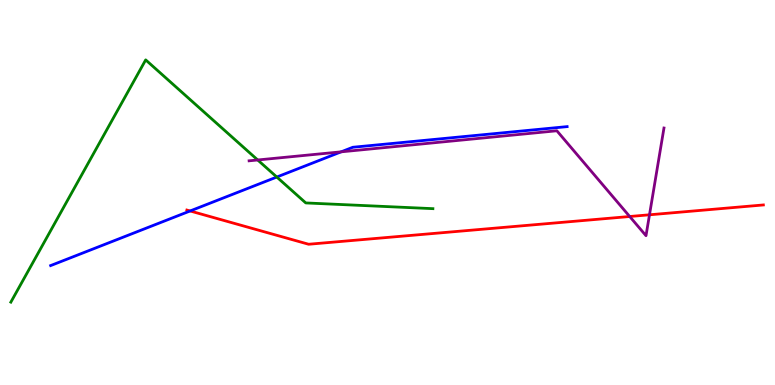[{'lines': ['blue', 'red'], 'intersections': [{'x': 2.45, 'y': 4.52}]}, {'lines': ['green', 'red'], 'intersections': []}, {'lines': ['purple', 'red'], 'intersections': [{'x': 8.13, 'y': 4.38}, {'x': 8.38, 'y': 4.42}]}, {'lines': ['blue', 'green'], 'intersections': [{'x': 3.57, 'y': 5.4}]}, {'lines': ['blue', 'purple'], 'intersections': [{'x': 4.4, 'y': 6.06}]}, {'lines': ['green', 'purple'], 'intersections': [{'x': 3.33, 'y': 5.84}]}]